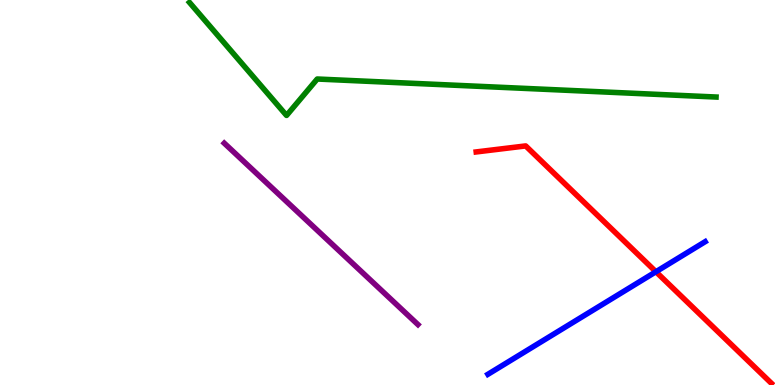[{'lines': ['blue', 'red'], 'intersections': [{'x': 8.46, 'y': 2.94}]}, {'lines': ['green', 'red'], 'intersections': []}, {'lines': ['purple', 'red'], 'intersections': []}, {'lines': ['blue', 'green'], 'intersections': []}, {'lines': ['blue', 'purple'], 'intersections': []}, {'lines': ['green', 'purple'], 'intersections': []}]